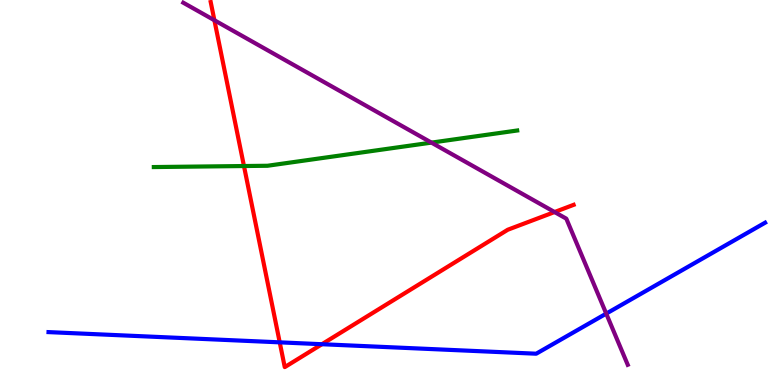[{'lines': ['blue', 'red'], 'intersections': [{'x': 3.61, 'y': 1.11}, {'x': 4.15, 'y': 1.06}]}, {'lines': ['green', 'red'], 'intersections': [{'x': 3.15, 'y': 5.69}]}, {'lines': ['purple', 'red'], 'intersections': [{'x': 2.77, 'y': 9.47}, {'x': 7.16, 'y': 4.49}]}, {'lines': ['blue', 'green'], 'intersections': []}, {'lines': ['blue', 'purple'], 'intersections': [{'x': 7.82, 'y': 1.85}]}, {'lines': ['green', 'purple'], 'intersections': [{'x': 5.57, 'y': 6.3}]}]